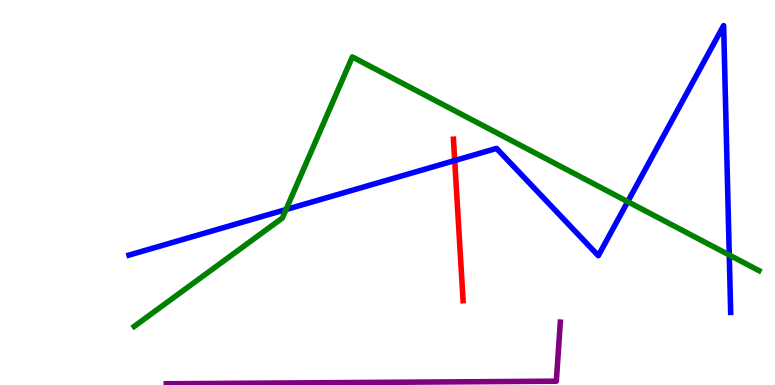[{'lines': ['blue', 'red'], 'intersections': [{'x': 5.87, 'y': 5.83}]}, {'lines': ['green', 'red'], 'intersections': []}, {'lines': ['purple', 'red'], 'intersections': []}, {'lines': ['blue', 'green'], 'intersections': [{'x': 3.69, 'y': 4.56}, {'x': 8.1, 'y': 4.76}, {'x': 9.41, 'y': 3.38}]}, {'lines': ['blue', 'purple'], 'intersections': []}, {'lines': ['green', 'purple'], 'intersections': []}]